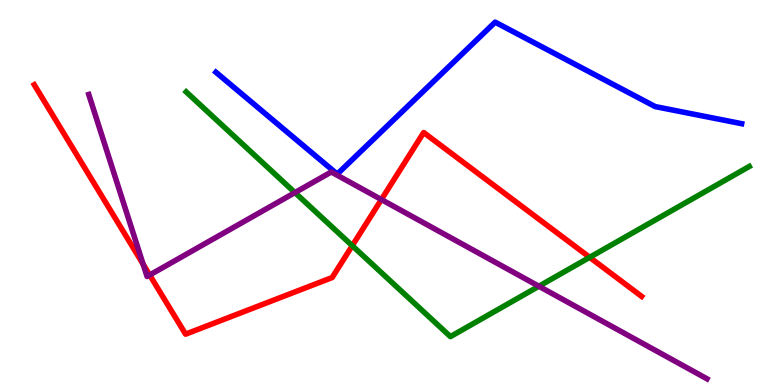[{'lines': ['blue', 'red'], 'intersections': []}, {'lines': ['green', 'red'], 'intersections': [{'x': 4.55, 'y': 3.62}, {'x': 7.61, 'y': 3.32}]}, {'lines': ['purple', 'red'], 'intersections': [{'x': 1.85, 'y': 3.14}, {'x': 1.93, 'y': 2.86}, {'x': 4.92, 'y': 4.82}]}, {'lines': ['blue', 'green'], 'intersections': []}, {'lines': ['blue', 'purple'], 'intersections': []}, {'lines': ['green', 'purple'], 'intersections': [{'x': 3.81, 'y': 5.0}, {'x': 6.95, 'y': 2.56}]}]